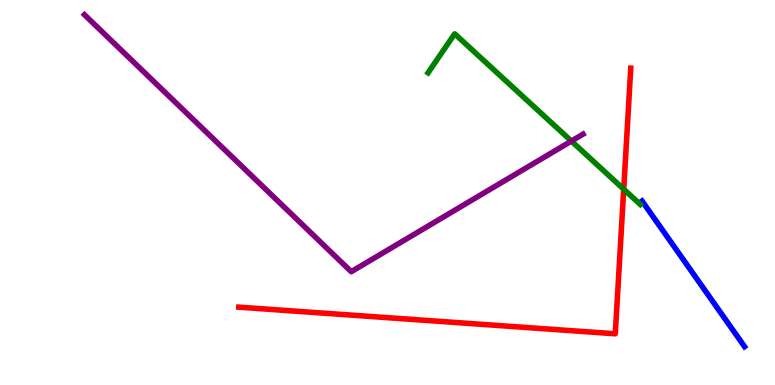[{'lines': ['blue', 'red'], 'intersections': []}, {'lines': ['green', 'red'], 'intersections': [{'x': 8.05, 'y': 5.09}]}, {'lines': ['purple', 'red'], 'intersections': []}, {'lines': ['blue', 'green'], 'intersections': []}, {'lines': ['blue', 'purple'], 'intersections': []}, {'lines': ['green', 'purple'], 'intersections': [{'x': 7.37, 'y': 6.34}]}]